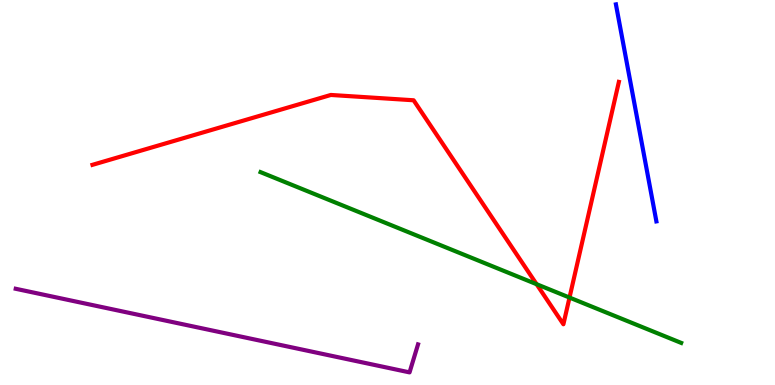[{'lines': ['blue', 'red'], 'intersections': []}, {'lines': ['green', 'red'], 'intersections': [{'x': 6.92, 'y': 2.62}, {'x': 7.35, 'y': 2.27}]}, {'lines': ['purple', 'red'], 'intersections': []}, {'lines': ['blue', 'green'], 'intersections': []}, {'lines': ['blue', 'purple'], 'intersections': []}, {'lines': ['green', 'purple'], 'intersections': []}]